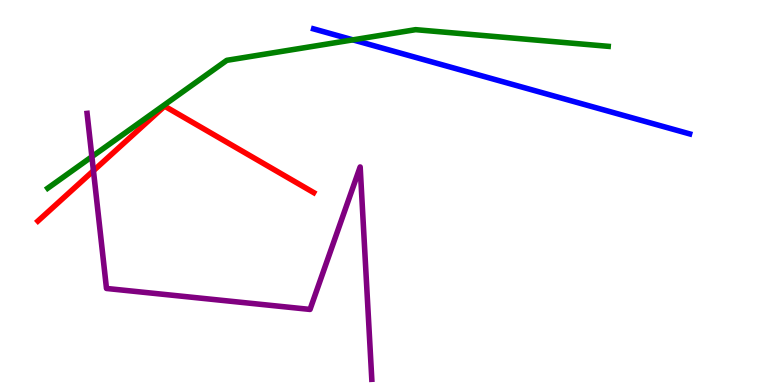[{'lines': ['blue', 'red'], 'intersections': []}, {'lines': ['green', 'red'], 'intersections': []}, {'lines': ['purple', 'red'], 'intersections': [{'x': 1.21, 'y': 5.57}]}, {'lines': ['blue', 'green'], 'intersections': [{'x': 4.55, 'y': 8.96}]}, {'lines': ['blue', 'purple'], 'intersections': []}, {'lines': ['green', 'purple'], 'intersections': [{'x': 1.19, 'y': 5.93}]}]